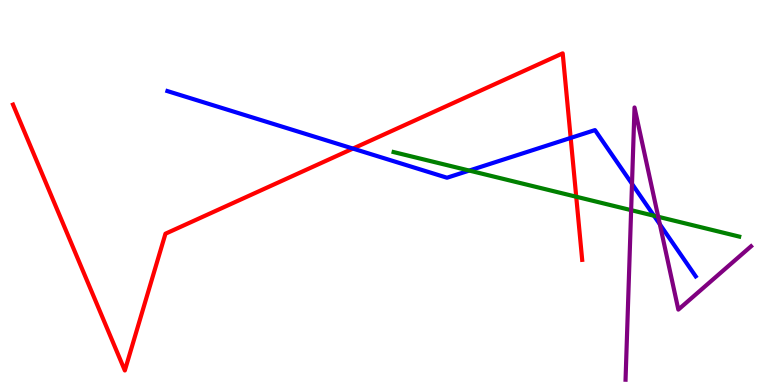[{'lines': ['blue', 'red'], 'intersections': [{'x': 4.55, 'y': 6.14}, {'x': 7.36, 'y': 6.42}]}, {'lines': ['green', 'red'], 'intersections': [{'x': 7.44, 'y': 4.89}]}, {'lines': ['purple', 'red'], 'intersections': []}, {'lines': ['blue', 'green'], 'intersections': [{'x': 6.05, 'y': 5.57}, {'x': 8.44, 'y': 4.4}]}, {'lines': ['blue', 'purple'], 'intersections': [{'x': 8.15, 'y': 5.22}, {'x': 8.51, 'y': 4.17}]}, {'lines': ['green', 'purple'], 'intersections': [{'x': 8.14, 'y': 4.54}, {'x': 8.49, 'y': 4.37}]}]